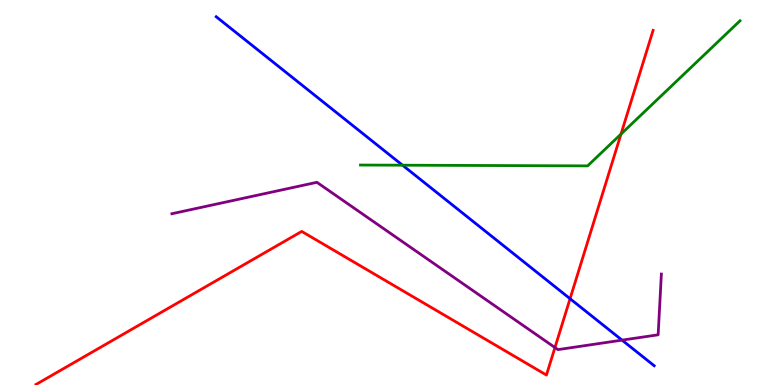[{'lines': ['blue', 'red'], 'intersections': [{'x': 7.36, 'y': 2.24}]}, {'lines': ['green', 'red'], 'intersections': [{'x': 8.01, 'y': 6.52}]}, {'lines': ['purple', 'red'], 'intersections': [{'x': 7.16, 'y': 0.973}]}, {'lines': ['blue', 'green'], 'intersections': [{'x': 5.19, 'y': 5.71}]}, {'lines': ['blue', 'purple'], 'intersections': [{'x': 8.03, 'y': 1.17}]}, {'lines': ['green', 'purple'], 'intersections': []}]